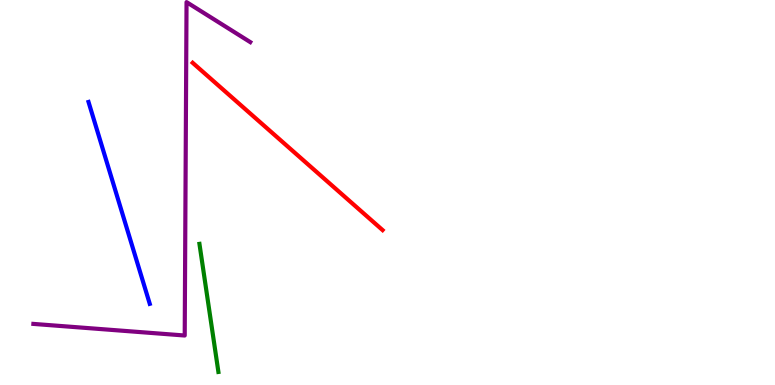[{'lines': ['blue', 'red'], 'intersections': []}, {'lines': ['green', 'red'], 'intersections': []}, {'lines': ['purple', 'red'], 'intersections': []}, {'lines': ['blue', 'green'], 'intersections': []}, {'lines': ['blue', 'purple'], 'intersections': []}, {'lines': ['green', 'purple'], 'intersections': []}]